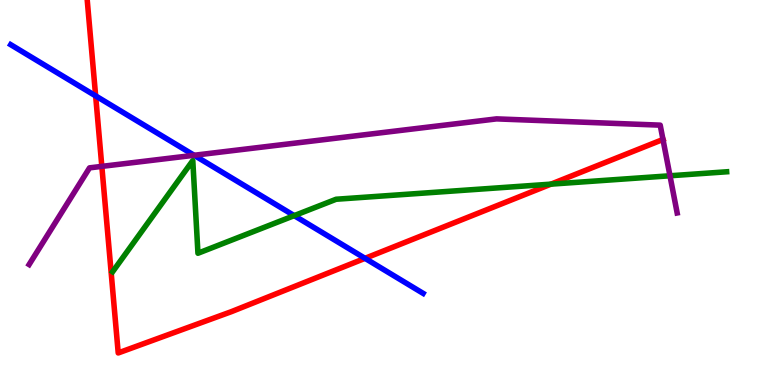[{'lines': ['blue', 'red'], 'intersections': [{'x': 1.23, 'y': 7.51}, {'x': 4.71, 'y': 3.29}]}, {'lines': ['green', 'red'], 'intersections': [{'x': 7.11, 'y': 5.22}]}, {'lines': ['purple', 'red'], 'intersections': [{'x': 1.31, 'y': 5.68}, {'x': 8.55, 'y': 6.38}]}, {'lines': ['blue', 'green'], 'intersections': [{'x': 3.8, 'y': 4.4}]}, {'lines': ['blue', 'purple'], 'intersections': [{'x': 2.5, 'y': 5.97}]}, {'lines': ['green', 'purple'], 'intersections': [{'x': 8.64, 'y': 5.43}]}]